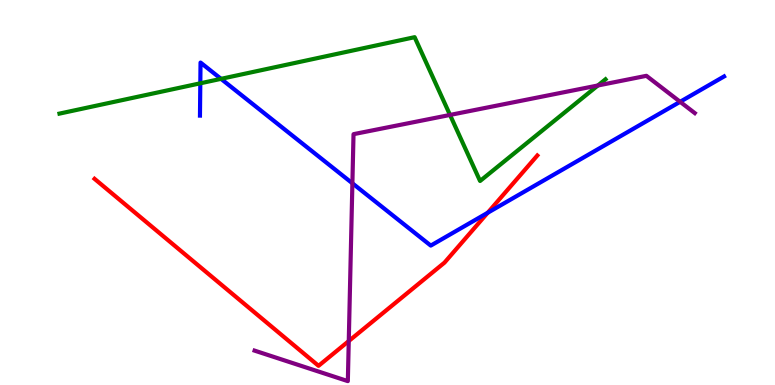[{'lines': ['blue', 'red'], 'intersections': [{'x': 6.29, 'y': 4.47}]}, {'lines': ['green', 'red'], 'intersections': []}, {'lines': ['purple', 'red'], 'intersections': [{'x': 4.5, 'y': 1.14}]}, {'lines': ['blue', 'green'], 'intersections': [{'x': 2.58, 'y': 7.84}, {'x': 2.85, 'y': 7.95}]}, {'lines': ['blue', 'purple'], 'intersections': [{'x': 4.55, 'y': 5.24}, {'x': 8.78, 'y': 7.36}]}, {'lines': ['green', 'purple'], 'intersections': [{'x': 5.81, 'y': 7.01}, {'x': 7.71, 'y': 7.78}]}]